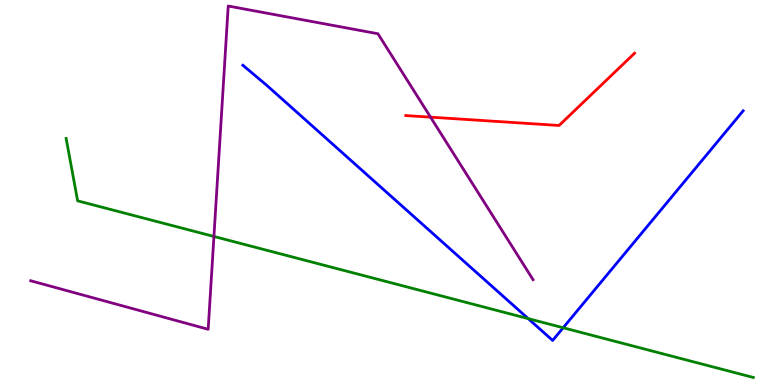[{'lines': ['blue', 'red'], 'intersections': []}, {'lines': ['green', 'red'], 'intersections': []}, {'lines': ['purple', 'red'], 'intersections': [{'x': 5.56, 'y': 6.96}]}, {'lines': ['blue', 'green'], 'intersections': [{'x': 6.82, 'y': 1.72}, {'x': 7.27, 'y': 1.49}]}, {'lines': ['blue', 'purple'], 'intersections': []}, {'lines': ['green', 'purple'], 'intersections': [{'x': 2.76, 'y': 3.86}]}]